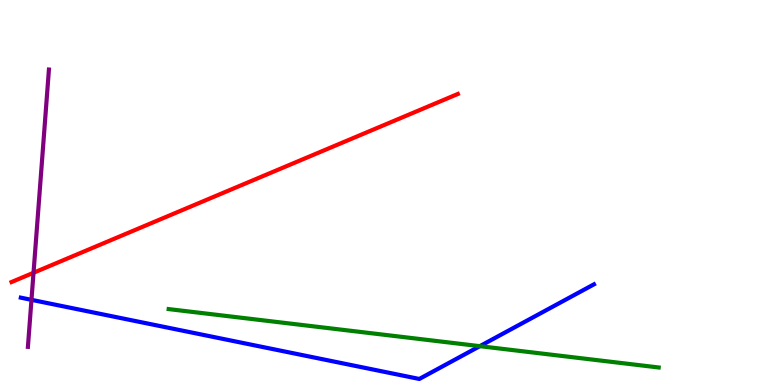[{'lines': ['blue', 'red'], 'intersections': []}, {'lines': ['green', 'red'], 'intersections': []}, {'lines': ['purple', 'red'], 'intersections': [{'x': 0.433, 'y': 2.92}]}, {'lines': ['blue', 'green'], 'intersections': [{'x': 6.19, 'y': 1.01}]}, {'lines': ['blue', 'purple'], 'intersections': [{'x': 0.406, 'y': 2.21}]}, {'lines': ['green', 'purple'], 'intersections': []}]